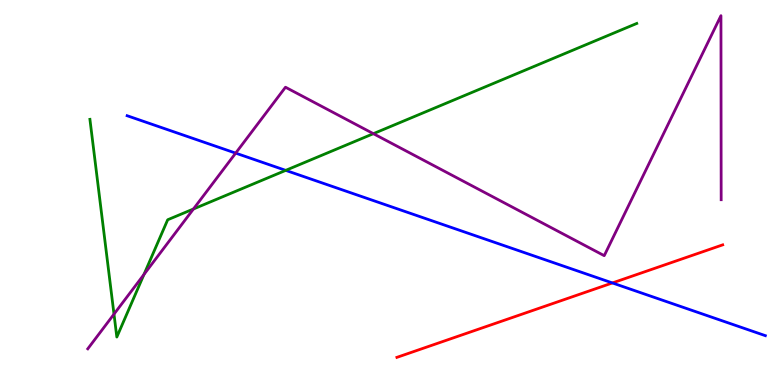[{'lines': ['blue', 'red'], 'intersections': [{'x': 7.9, 'y': 2.65}]}, {'lines': ['green', 'red'], 'intersections': []}, {'lines': ['purple', 'red'], 'intersections': []}, {'lines': ['blue', 'green'], 'intersections': [{'x': 3.69, 'y': 5.57}]}, {'lines': ['blue', 'purple'], 'intersections': [{'x': 3.04, 'y': 6.02}]}, {'lines': ['green', 'purple'], 'intersections': [{'x': 1.47, 'y': 1.84}, {'x': 1.86, 'y': 2.87}, {'x': 2.5, 'y': 4.57}, {'x': 4.82, 'y': 6.53}]}]